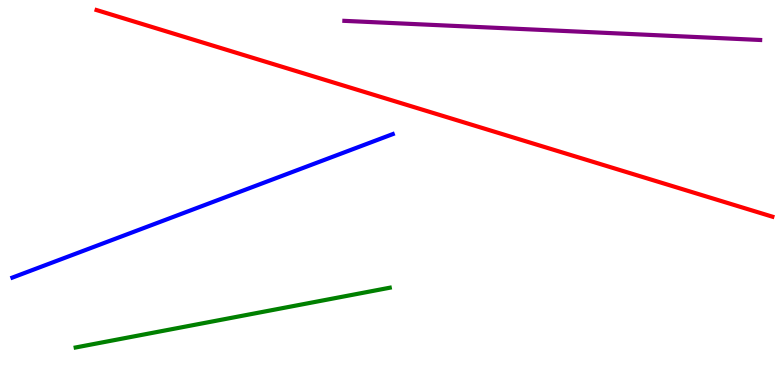[{'lines': ['blue', 'red'], 'intersections': []}, {'lines': ['green', 'red'], 'intersections': []}, {'lines': ['purple', 'red'], 'intersections': []}, {'lines': ['blue', 'green'], 'intersections': []}, {'lines': ['blue', 'purple'], 'intersections': []}, {'lines': ['green', 'purple'], 'intersections': []}]